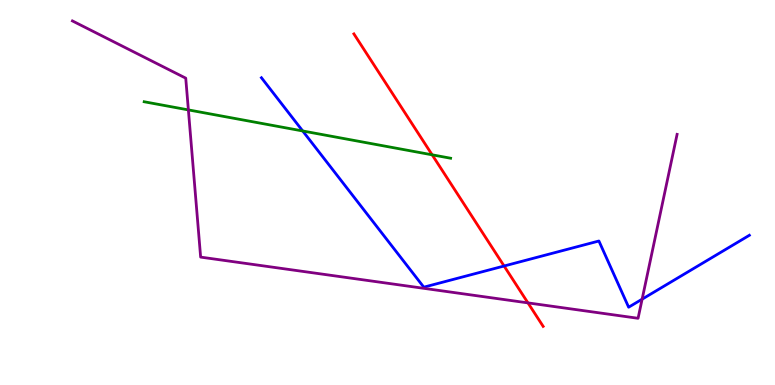[{'lines': ['blue', 'red'], 'intersections': [{'x': 6.5, 'y': 3.09}]}, {'lines': ['green', 'red'], 'intersections': [{'x': 5.58, 'y': 5.98}]}, {'lines': ['purple', 'red'], 'intersections': [{'x': 6.81, 'y': 2.13}]}, {'lines': ['blue', 'green'], 'intersections': [{'x': 3.91, 'y': 6.6}]}, {'lines': ['blue', 'purple'], 'intersections': [{'x': 8.29, 'y': 2.23}]}, {'lines': ['green', 'purple'], 'intersections': [{'x': 2.43, 'y': 7.15}]}]